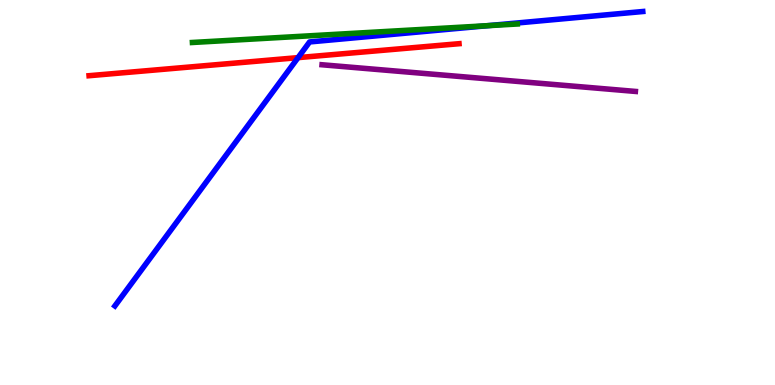[{'lines': ['blue', 'red'], 'intersections': [{'x': 3.85, 'y': 8.5}]}, {'lines': ['green', 'red'], 'intersections': []}, {'lines': ['purple', 'red'], 'intersections': []}, {'lines': ['blue', 'green'], 'intersections': [{'x': 6.29, 'y': 9.33}]}, {'lines': ['blue', 'purple'], 'intersections': []}, {'lines': ['green', 'purple'], 'intersections': []}]